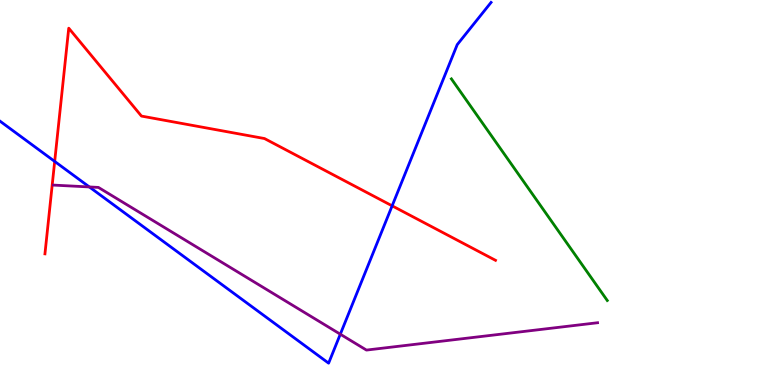[{'lines': ['blue', 'red'], 'intersections': [{'x': 0.706, 'y': 5.81}, {'x': 5.06, 'y': 4.65}]}, {'lines': ['green', 'red'], 'intersections': []}, {'lines': ['purple', 'red'], 'intersections': []}, {'lines': ['blue', 'green'], 'intersections': []}, {'lines': ['blue', 'purple'], 'intersections': [{'x': 1.15, 'y': 5.14}, {'x': 4.39, 'y': 1.32}]}, {'lines': ['green', 'purple'], 'intersections': []}]